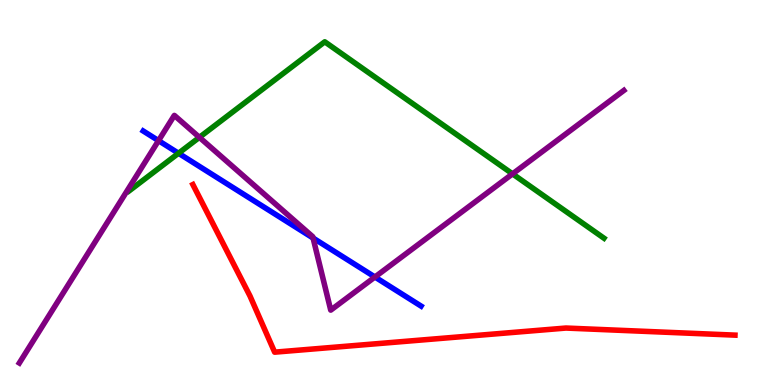[{'lines': ['blue', 'red'], 'intersections': []}, {'lines': ['green', 'red'], 'intersections': []}, {'lines': ['purple', 'red'], 'intersections': []}, {'lines': ['blue', 'green'], 'intersections': [{'x': 2.3, 'y': 6.02}]}, {'lines': ['blue', 'purple'], 'intersections': [{'x': 2.05, 'y': 6.35}, {'x': 4.04, 'y': 3.82}, {'x': 4.84, 'y': 2.81}]}, {'lines': ['green', 'purple'], 'intersections': [{'x': 2.57, 'y': 6.43}, {'x': 6.61, 'y': 5.48}]}]